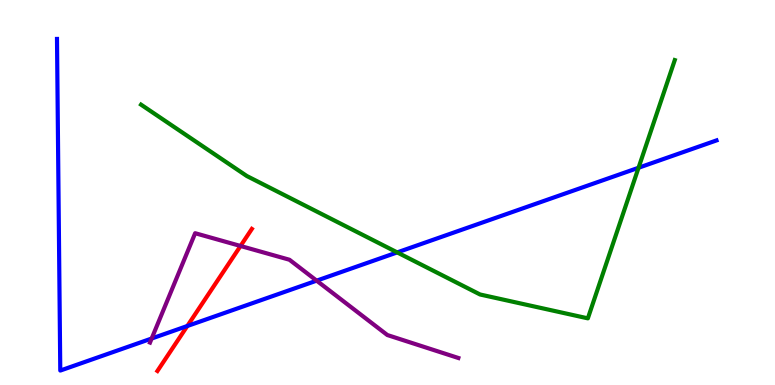[{'lines': ['blue', 'red'], 'intersections': [{'x': 2.42, 'y': 1.53}]}, {'lines': ['green', 'red'], 'intersections': []}, {'lines': ['purple', 'red'], 'intersections': [{'x': 3.1, 'y': 3.61}]}, {'lines': ['blue', 'green'], 'intersections': [{'x': 5.13, 'y': 3.44}, {'x': 8.24, 'y': 5.64}]}, {'lines': ['blue', 'purple'], 'intersections': [{'x': 1.96, 'y': 1.21}, {'x': 4.09, 'y': 2.71}]}, {'lines': ['green', 'purple'], 'intersections': []}]